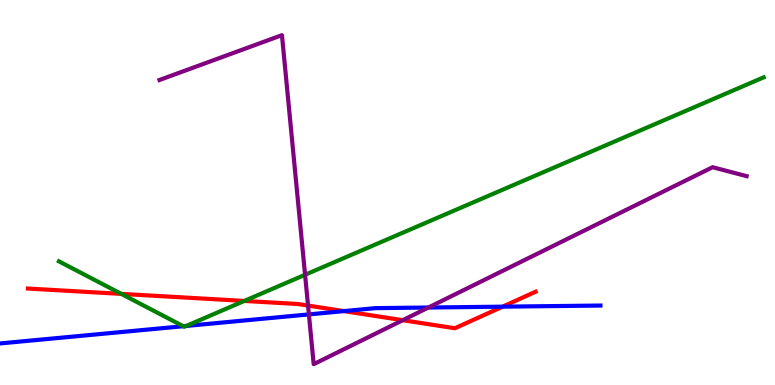[{'lines': ['blue', 'red'], 'intersections': [{'x': 4.44, 'y': 1.92}, {'x': 6.48, 'y': 2.03}]}, {'lines': ['green', 'red'], 'intersections': [{'x': 1.57, 'y': 2.37}, {'x': 3.15, 'y': 2.18}]}, {'lines': ['purple', 'red'], 'intersections': [{'x': 3.97, 'y': 2.06}, {'x': 5.2, 'y': 1.68}]}, {'lines': ['blue', 'green'], 'intersections': [{'x': 2.36, 'y': 1.53}, {'x': 2.4, 'y': 1.53}]}, {'lines': ['blue', 'purple'], 'intersections': [{'x': 3.99, 'y': 1.83}, {'x': 5.53, 'y': 2.01}]}, {'lines': ['green', 'purple'], 'intersections': [{'x': 3.94, 'y': 2.86}]}]